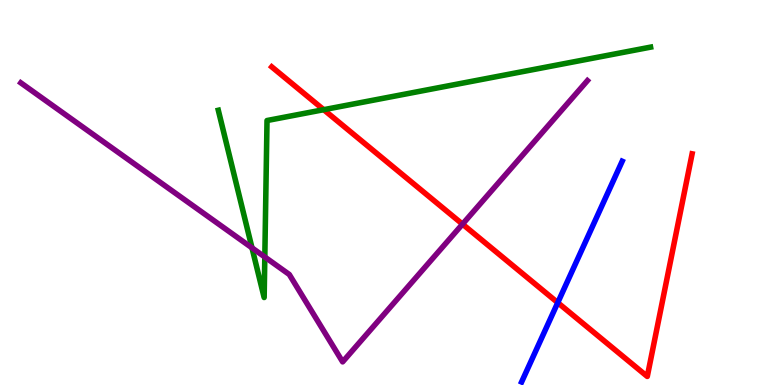[{'lines': ['blue', 'red'], 'intersections': [{'x': 7.2, 'y': 2.14}]}, {'lines': ['green', 'red'], 'intersections': [{'x': 4.18, 'y': 7.15}]}, {'lines': ['purple', 'red'], 'intersections': [{'x': 5.97, 'y': 4.18}]}, {'lines': ['blue', 'green'], 'intersections': []}, {'lines': ['blue', 'purple'], 'intersections': []}, {'lines': ['green', 'purple'], 'intersections': [{'x': 3.25, 'y': 3.56}, {'x': 3.42, 'y': 3.32}]}]